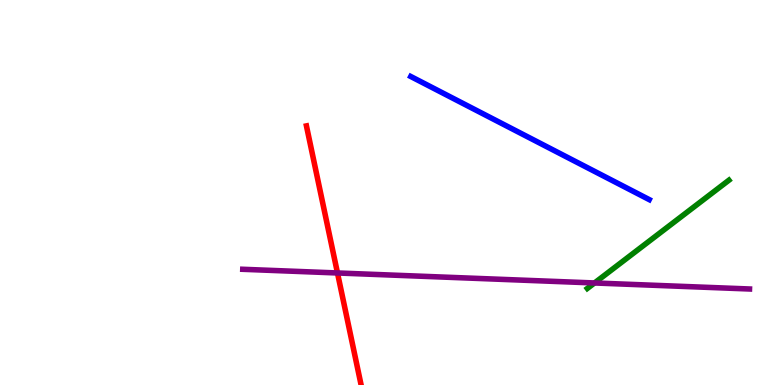[{'lines': ['blue', 'red'], 'intersections': []}, {'lines': ['green', 'red'], 'intersections': []}, {'lines': ['purple', 'red'], 'intersections': [{'x': 4.35, 'y': 2.91}]}, {'lines': ['blue', 'green'], 'intersections': []}, {'lines': ['blue', 'purple'], 'intersections': []}, {'lines': ['green', 'purple'], 'intersections': [{'x': 7.67, 'y': 2.65}]}]